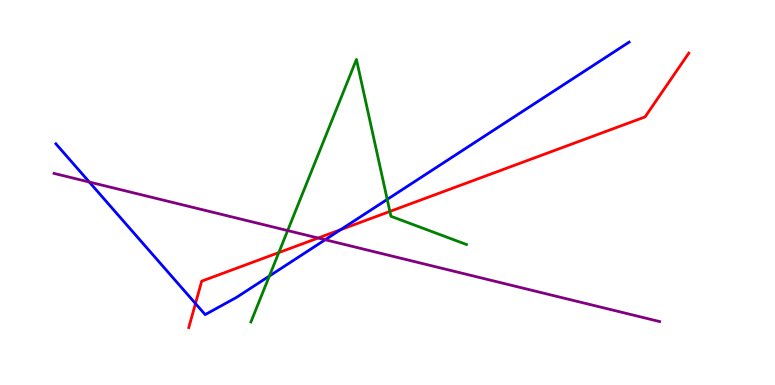[{'lines': ['blue', 'red'], 'intersections': [{'x': 2.52, 'y': 2.12}, {'x': 4.4, 'y': 4.03}]}, {'lines': ['green', 'red'], 'intersections': [{'x': 3.6, 'y': 3.44}, {'x': 5.03, 'y': 4.51}]}, {'lines': ['purple', 'red'], 'intersections': [{'x': 4.11, 'y': 3.82}]}, {'lines': ['blue', 'green'], 'intersections': [{'x': 3.48, 'y': 2.83}, {'x': 5.0, 'y': 4.82}]}, {'lines': ['blue', 'purple'], 'intersections': [{'x': 1.15, 'y': 5.27}, {'x': 4.2, 'y': 3.77}]}, {'lines': ['green', 'purple'], 'intersections': [{'x': 3.71, 'y': 4.01}]}]